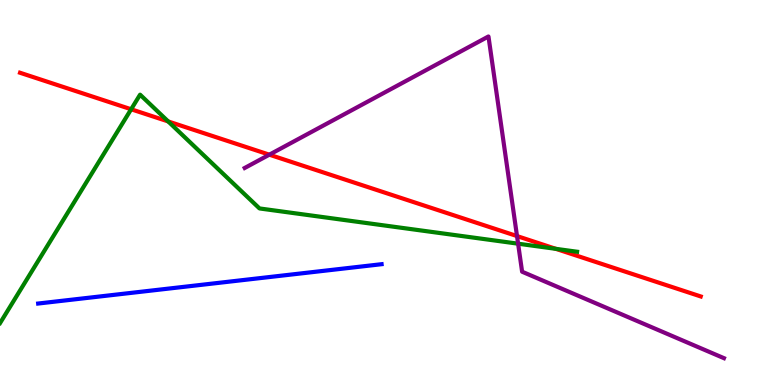[{'lines': ['blue', 'red'], 'intersections': []}, {'lines': ['green', 'red'], 'intersections': [{'x': 1.69, 'y': 7.16}, {'x': 2.17, 'y': 6.85}, {'x': 7.17, 'y': 3.54}]}, {'lines': ['purple', 'red'], 'intersections': [{'x': 3.48, 'y': 5.98}, {'x': 6.67, 'y': 3.87}]}, {'lines': ['blue', 'green'], 'intersections': []}, {'lines': ['blue', 'purple'], 'intersections': []}, {'lines': ['green', 'purple'], 'intersections': [{'x': 6.69, 'y': 3.67}]}]